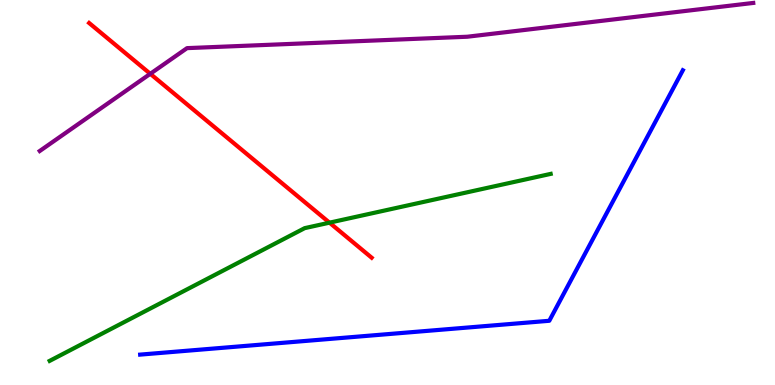[{'lines': ['blue', 'red'], 'intersections': []}, {'lines': ['green', 'red'], 'intersections': [{'x': 4.25, 'y': 4.22}]}, {'lines': ['purple', 'red'], 'intersections': [{'x': 1.94, 'y': 8.08}]}, {'lines': ['blue', 'green'], 'intersections': []}, {'lines': ['blue', 'purple'], 'intersections': []}, {'lines': ['green', 'purple'], 'intersections': []}]